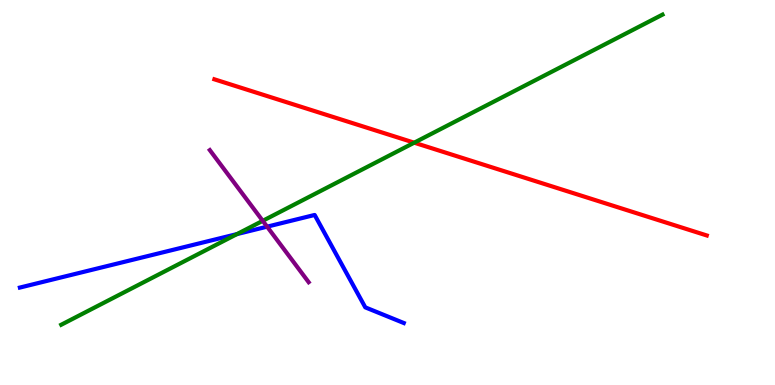[{'lines': ['blue', 'red'], 'intersections': []}, {'lines': ['green', 'red'], 'intersections': [{'x': 5.34, 'y': 6.29}]}, {'lines': ['purple', 'red'], 'intersections': []}, {'lines': ['blue', 'green'], 'intersections': [{'x': 3.06, 'y': 3.92}]}, {'lines': ['blue', 'purple'], 'intersections': [{'x': 3.45, 'y': 4.11}]}, {'lines': ['green', 'purple'], 'intersections': [{'x': 3.39, 'y': 4.26}]}]